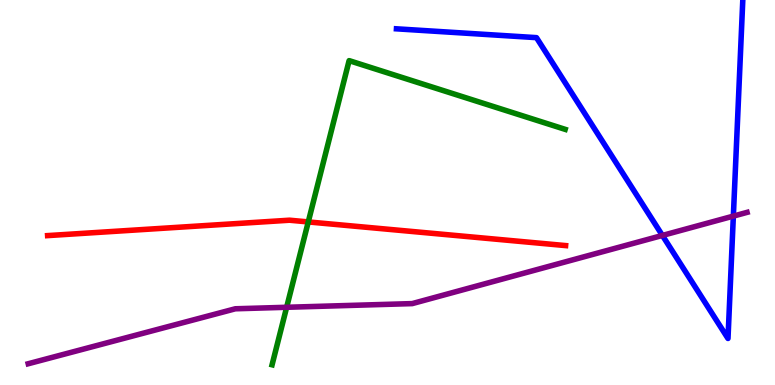[{'lines': ['blue', 'red'], 'intersections': []}, {'lines': ['green', 'red'], 'intersections': [{'x': 3.98, 'y': 4.24}]}, {'lines': ['purple', 'red'], 'intersections': []}, {'lines': ['blue', 'green'], 'intersections': []}, {'lines': ['blue', 'purple'], 'intersections': [{'x': 8.55, 'y': 3.88}, {'x': 9.46, 'y': 4.39}]}, {'lines': ['green', 'purple'], 'intersections': [{'x': 3.7, 'y': 2.02}]}]